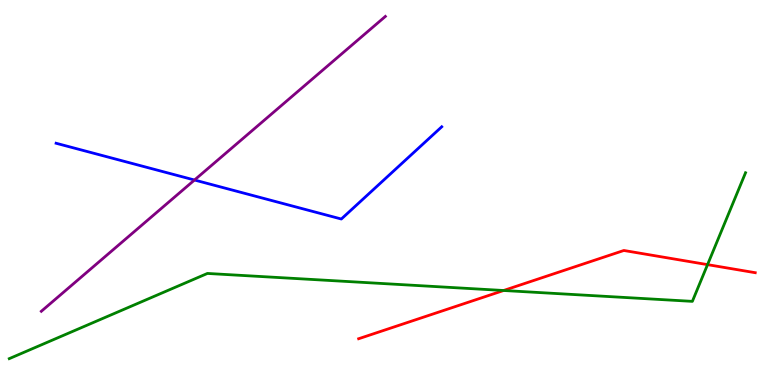[{'lines': ['blue', 'red'], 'intersections': []}, {'lines': ['green', 'red'], 'intersections': [{'x': 6.5, 'y': 2.45}, {'x': 9.13, 'y': 3.13}]}, {'lines': ['purple', 'red'], 'intersections': []}, {'lines': ['blue', 'green'], 'intersections': []}, {'lines': ['blue', 'purple'], 'intersections': [{'x': 2.51, 'y': 5.32}]}, {'lines': ['green', 'purple'], 'intersections': []}]